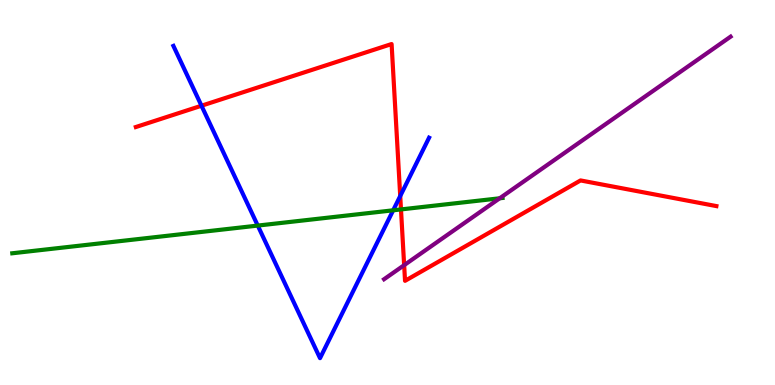[{'lines': ['blue', 'red'], 'intersections': [{'x': 2.6, 'y': 7.25}, {'x': 5.16, 'y': 4.91}]}, {'lines': ['green', 'red'], 'intersections': [{'x': 5.17, 'y': 4.56}]}, {'lines': ['purple', 'red'], 'intersections': [{'x': 5.21, 'y': 3.11}]}, {'lines': ['blue', 'green'], 'intersections': [{'x': 3.33, 'y': 4.14}, {'x': 5.07, 'y': 4.54}]}, {'lines': ['blue', 'purple'], 'intersections': []}, {'lines': ['green', 'purple'], 'intersections': [{'x': 6.45, 'y': 4.85}]}]